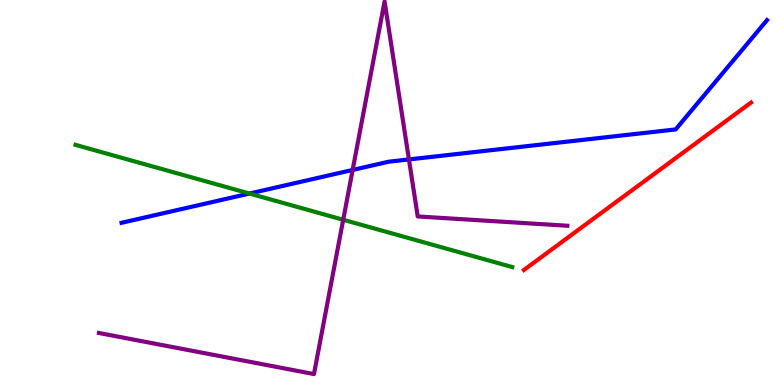[{'lines': ['blue', 'red'], 'intersections': []}, {'lines': ['green', 'red'], 'intersections': []}, {'lines': ['purple', 'red'], 'intersections': []}, {'lines': ['blue', 'green'], 'intersections': [{'x': 3.22, 'y': 4.97}]}, {'lines': ['blue', 'purple'], 'intersections': [{'x': 4.55, 'y': 5.59}, {'x': 5.28, 'y': 5.86}]}, {'lines': ['green', 'purple'], 'intersections': [{'x': 4.43, 'y': 4.29}]}]